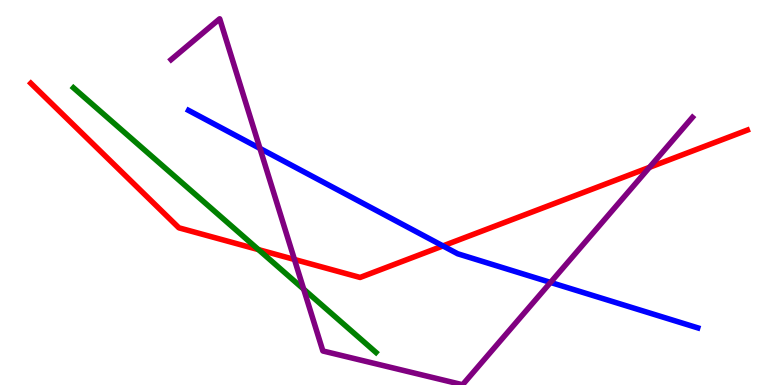[{'lines': ['blue', 'red'], 'intersections': [{'x': 5.72, 'y': 3.61}]}, {'lines': ['green', 'red'], 'intersections': [{'x': 3.33, 'y': 3.52}]}, {'lines': ['purple', 'red'], 'intersections': [{'x': 3.8, 'y': 3.26}, {'x': 8.38, 'y': 5.65}]}, {'lines': ['blue', 'green'], 'intersections': []}, {'lines': ['blue', 'purple'], 'intersections': [{'x': 3.35, 'y': 6.14}, {'x': 7.1, 'y': 2.66}]}, {'lines': ['green', 'purple'], 'intersections': [{'x': 3.92, 'y': 2.49}]}]